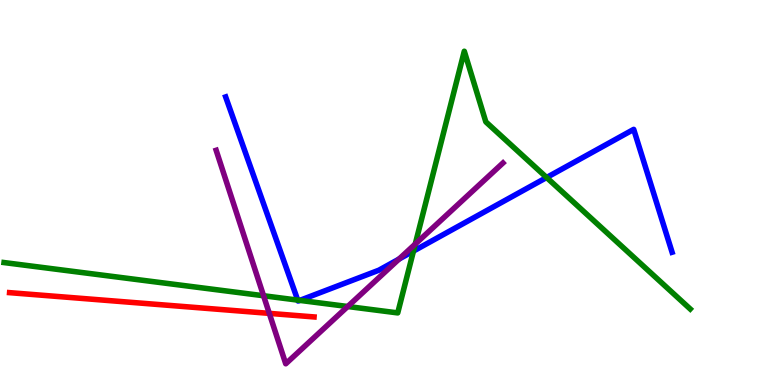[{'lines': ['blue', 'red'], 'intersections': []}, {'lines': ['green', 'red'], 'intersections': []}, {'lines': ['purple', 'red'], 'intersections': [{'x': 3.47, 'y': 1.86}]}, {'lines': ['blue', 'green'], 'intersections': [{'x': 3.84, 'y': 2.2}, {'x': 3.87, 'y': 2.2}, {'x': 5.34, 'y': 3.48}, {'x': 7.05, 'y': 5.39}]}, {'lines': ['blue', 'purple'], 'intersections': [{'x': 5.15, 'y': 3.27}]}, {'lines': ['green', 'purple'], 'intersections': [{'x': 3.4, 'y': 2.32}, {'x': 4.49, 'y': 2.04}, {'x': 5.36, 'y': 3.66}]}]